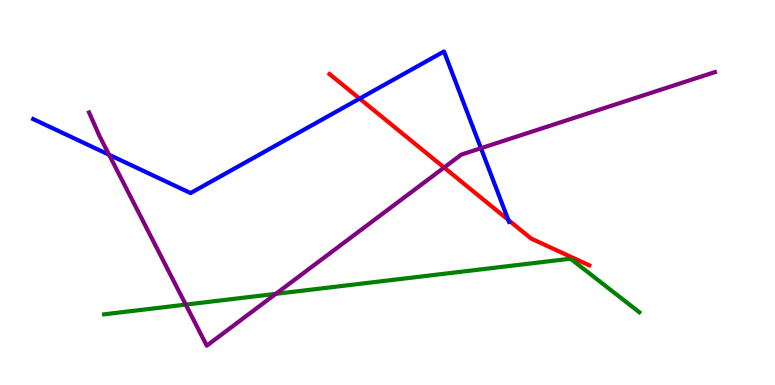[{'lines': ['blue', 'red'], 'intersections': [{'x': 4.64, 'y': 7.44}, {'x': 6.56, 'y': 4.29}]}, {'lines': ['green', 'red'], 'intersections': []}, {'lines': ['purple', 'red'], 'intersections': [{'x': 5.73, 'y': 5.65}]}, {'lines': ['blue', 'green'], 'intersections': []}, {'lines': ['blue', 'purple'], 'intersections': [{'x': 1.41, 'y': 5.98}, {'x': 6.21, 'y': 6.15}]}, {'lines': ['green', 'purple'], 'intersections': [{'x': 2.4, 'y': 2.09}, {'x': 3.56, 'y': 2.37}]}]